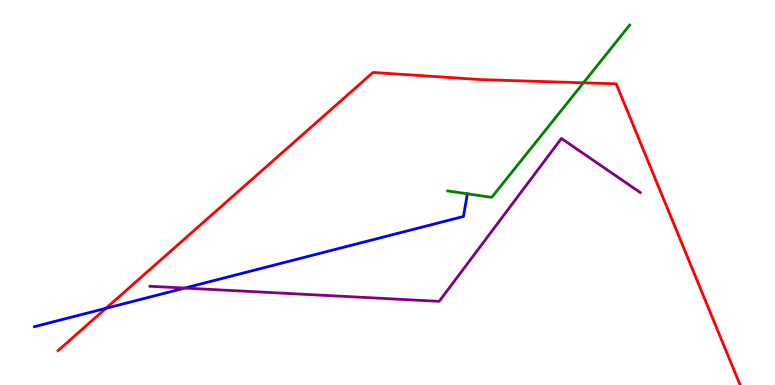[{'lines': ['blue', 'red'], 'intersections': [{'x': 1.37, 'y': 1.99}]}, {'lines': ['green', 'red'], 'intersections': [{'x': 7.53, 'y': 7.85}]}, {'lines': ['purple', 'red'], 'intersections': []}, {'lines': ['blue', 'green'], 'intersections': []}, {'lines': ['blue', 'purple'], 'intersections': [{'x': 2.38, 'y': 2.52}]}, {'lines': ['green', 'purple'], 'intersections': []}]